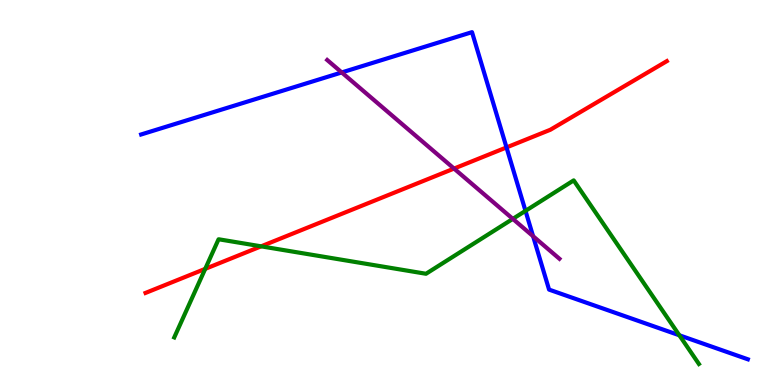[{'lines': ['blue', 'red'], 'intersections': [{'x': 6.54, 'y': 6.17}]}, {'lines': ['green', 'red'], 'intersections': [{'x': 2.65, 'y': 3.02}, {'x': 3.37, 'y': 3.6}]}, {'lines': ['purple', 'red'], 'intersections': [{'x': 5.86, 'y': 5.62}]}, {'lines': ['blue', 'green'], 'intersections': [{'x': 6.78, 'y': 4.52}, {'x': 8.77, 'y': 1.29}]}, {'lines': ['blue', 'purple'], 'intersections': [{'x': 4.41, 'y': 8.12}, {'x': 6.88, 'y': 3.86}]}, {'lines': ['green', 'purple'], 'intersections': [{'x': 6.62, 'y': 4.32}]}]